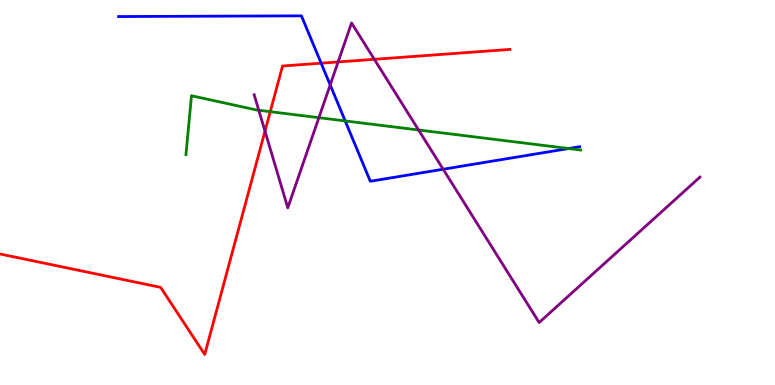[{'lines': ['blue', 'red'], 'intersections': [{'x': 4.14, 'y': 8.36}]}, {'lines': ['green', 'red'], 'intersections': [{'x': 3.49, 'y': 7.1}]}, {'lines': ['purple', 'red'], 'intersections': [{'x': 3.42, 'y': 6.59}, {'x': 4.36, 'y': 8.39}, {'x': 4.83, 'y': 8.46}]}, {'lines': ['blue', 'green'], 'intersections': [{'x': 4.45, 'y': 6.86}, {'x': 7.34, 'y': 6.14}]}, {'lines': ['blue', 'purple'], 'intersections': [{'x': 4.26, 'y': 7.79}, {'x': 5.72, 'y': 5.6}]}, {'lines': ['green', 'purple'], 'intersections': [{'x': 3.34, 'y': 7.14}, {'x': 4.11, 'y': 6.94}, {'x': 5.4, 'y': 6.62}]}]